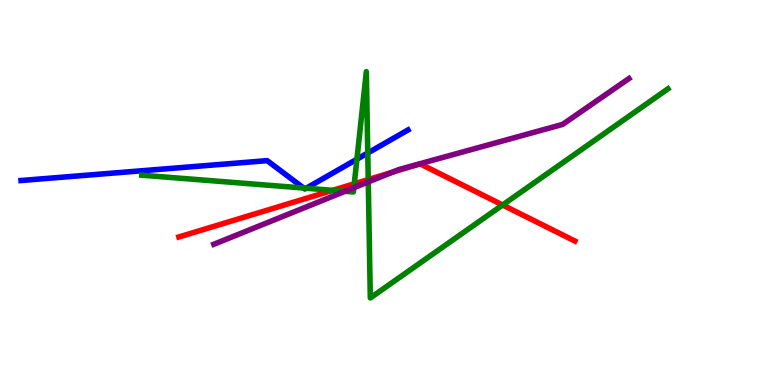[{'lines': ['blue', 'red'], 'intersections': []}, {'lines': ['green', 'red'], 'intersections': [{'x': 4.29, 'y': 5.06}, {'x': 4.57, 'y': 5.23}, {'x': 4.75, 'y': 5.34}, {'x': 6.49, 'y': 4.68}]}, {'lines': ['purple', 'red'], 'intersections': [{'x': 5.06, 'y': 5.52}]}, {'lines': ['blue', 'green'], 'intersections': [{'x': 3.92, 'y': 5.12}, {'x': 3.95, 'y': 5.11}, {'x': 4.61, 'y': 5.86}, {'x': 4.75, 'y': 6.03}]}, {'lines': ['blue', 'purple'], 'intersections': []}, {'lines': ['green', 'purple'], 'intersections': [{'x': 4.45, 'y': 5.03}, {'x': 4.57, 'y': 5.12}, {'x': 4.75, 'y': 5.27}]}]